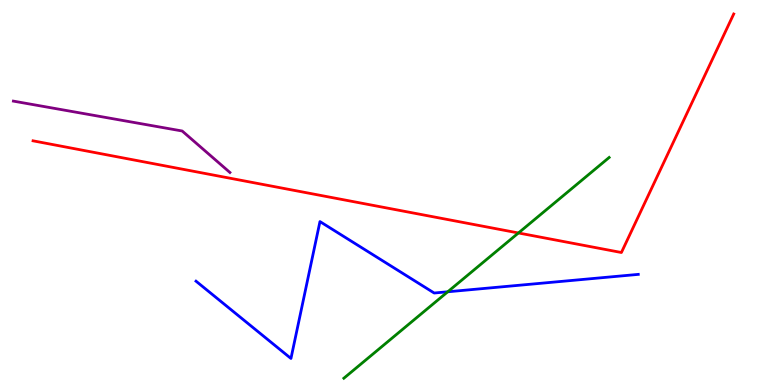[{'lines': ['blue', 'red'], 'intersections': []}, {'lines': ['green', 'red'], 'intersections': [{'x': 6.69, 'y': 3.95}]}, {'lines': ['purple', 'red'], 'intersections': []}, {'lines': ['blue', 'green'], 'intersections': [{'x': 5.78, 'y': 2.42}]}, {'lines': ['blue', 'purple'], 'intersections': []}, {'lines': ['green', 'purple'], 'intersections': []}]